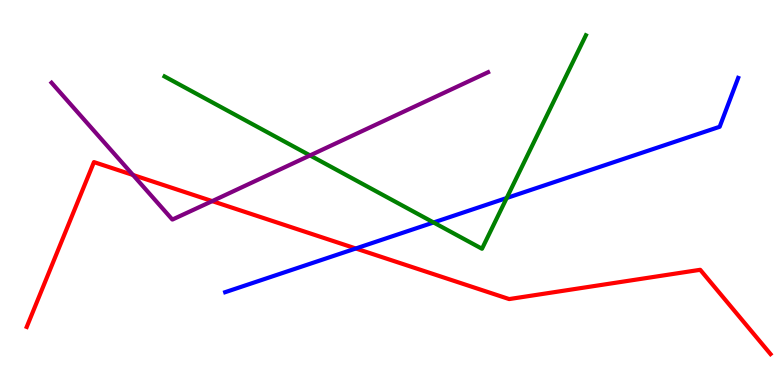[{'lines': ['blue', 'red'], 'intersections': [{'x': 4.59, 'y': 3.55}]}, {'lines': ['green', 'red'], 'intersections': []}, {'lines': ['purple', 'red'], 'intersections': [{'x': 1.72, 'y': 5.46}, {'x': 2.74, 'y': 4.78}]}, {'lines': ['blue', 'green'], 'intersections': [{'x': 5.59, 'y': 4.22}, {'x': 6.54, 'y': 4.86}]}, {'lines': ['blue', 'purple'], 'intersections': []}, {'lines': ['green', 'purple'], 'intersections': [{'x': 4.0, 'y': 5.96}]}]